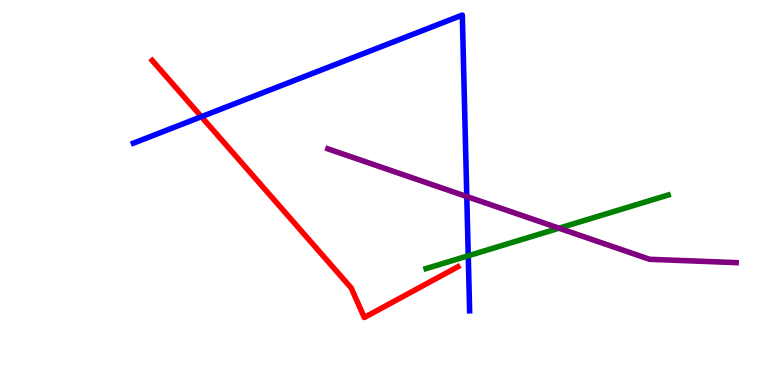[{'lines': ['blue', 'red'], 'intersections': [{'x': 2.6, 'y': 6.97}]}, {'lines': ['green', 'red'], 'intersections': []}, {'lines': ['purple', 'red'], 'intersections': []}, {'lines': ['blue', 'green'], 'intersections': [{'x': 6.04, 'y': 3.36}]}, {'lines': ['blue', 'purple'], 'intersections': [{'x': 6.02, 'y': 4.9}]}, {'lines': ['green', 'purple'], 'intersections': [{'x': 7.21, 'y': 4.07}]}]